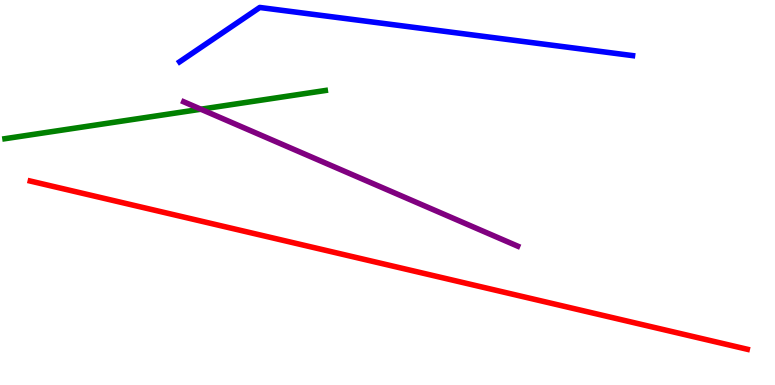[{'lines': ['blue', 'red'], 'intersections': []}, {'lines': ['green', 'red'], 'intersections': []}, {'lines': ['purple', 'red'], 'intersections': []}, {'lines': ['blue', 'green'], 'intersections': []}, {'lines': ['blue', 'purple'], 'intersections': []}, {'lines': ['green', 'purple'], 'intersections': [{'x': 2.59, 'y': 7.16}]}]